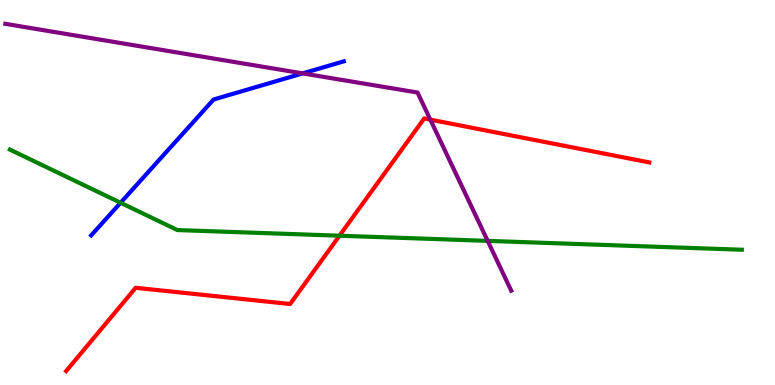[{'lines': ['blue', 'red'], 'intersections': []}, {'lines': ['green', 'red'], 'intersections': [{'x': 4.38, 'y': 3.88}]}, {'lines': ['purple', 'red'], 'intersections': [{'x': 5.55, 'y': 6.89}]}, {'lines': ['blue', 'green'], 'intersections': [{'x': 1.56, 'y': 4.73}]}, {'lines': ['blue', 'purple'], 'intersections': [{'x': 3.91, 'y': 8.09}]}, {'lines': ['green', 'purple'], 'intersections': [{'x': 6.29, 'y': 3.74}]}]